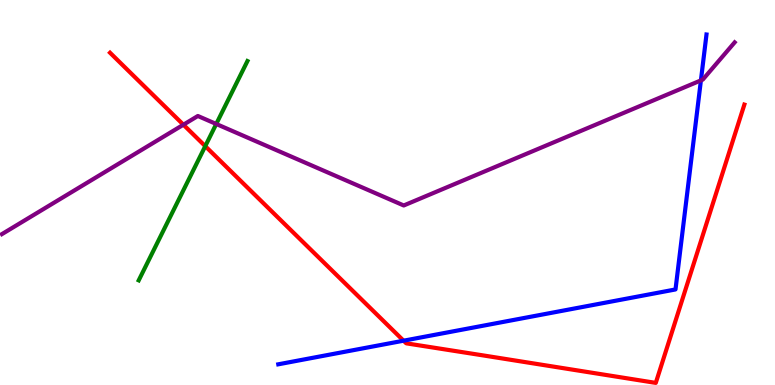[{'lines': ['blue', 'red'], 'intersections': [{'x': 5.21, 'y': 1.15}]}, {'lines': ['green', 'red'], 'intersections': [{'x': 2.65, 'y': 6.2}]}, {'lines': ['purple', 'red'], 'intersections': [{'x': 2.37, 'y': 6.76}]}, {'lines': ['blue', 'green'], 'intersections': []}, {'lines': ['blue', 'purple'], 'intersections': [{'x': 9.04, 'y': 7.91}]}, {'lines': ['green', 'purple'], 'intersections': [{'x': 2.79, 'y': 6.78}]}]